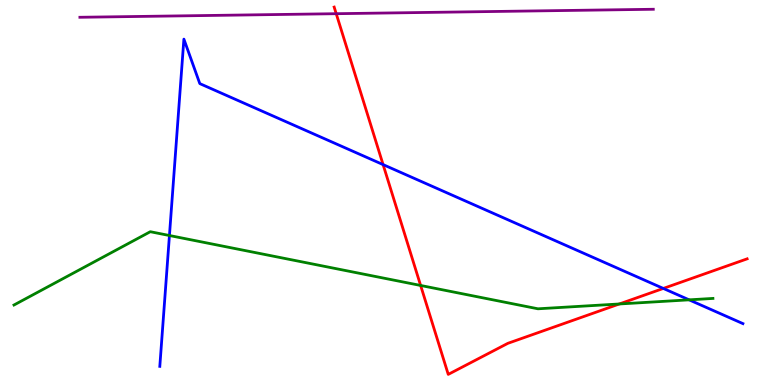[{'lines': ['blue', 'red'], 'intersections': [{'x': 4.94, 'y': 5.72}, {'x': 8.56, 'y': 2.51}]}, {'lines': ['green', 'red'], 'intersections': [{'x': 5.43, 'y': 2.59}, {'x': 7.99, 'y': 2.1}]}, {'lines': ['purple', 'red'], 'intersections': [{'x': 4.34, 'y': 9.64}]}, {'lines': ['blue', 'green'], 'intersections': [{'x': 2.19, 'y': 3.88}, {'x': 8.89, 'y': 2.21}]}, {'lines': ['blue', 'purple'], 'intersections': []}, {'lines': ['green', 'purple'], 'intersections': []}]